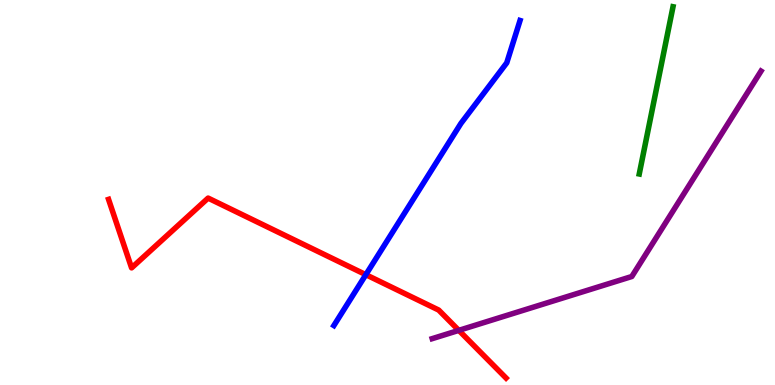[{'lines': ['blue', 'red'], 'intersections': [{'x': 4.72, 'y': 2.87}]}, {'lines': ['green', 'red'], 'intersections': []}, {'lines': ['purple', 'red'], 'intersections': [{'x': 5.92, 'y': 1.42}]}, {'lines': ['blue', 'green'], 'intersections': []}, {'lines': ['blue', 'purple'], 'intersections': []}, {'lines': ['green', 'purple'], 'intersections': []}]